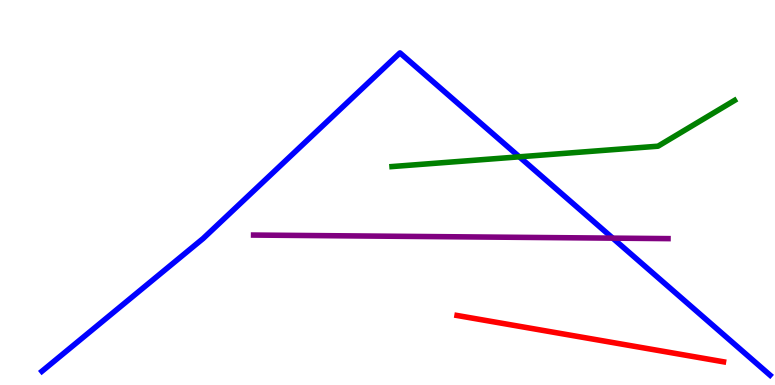[{'lines': ['blue', 'red'], 'intersections': []}, {'lines': ['green', 'red'], 'intersections': []}, {'lines': ['purple', 'red'], 'intersections': []}, {'lines': ['blue', 'green'], 'intersections': [{'x': 6.7, 'y': 5.93}]}, {'lines': ['blue', 'purple'], 'intersections': [{'x': 7.91, 'y': 3.81}]}, {'lines': ['green', 'purple'], 'intersections': []}]